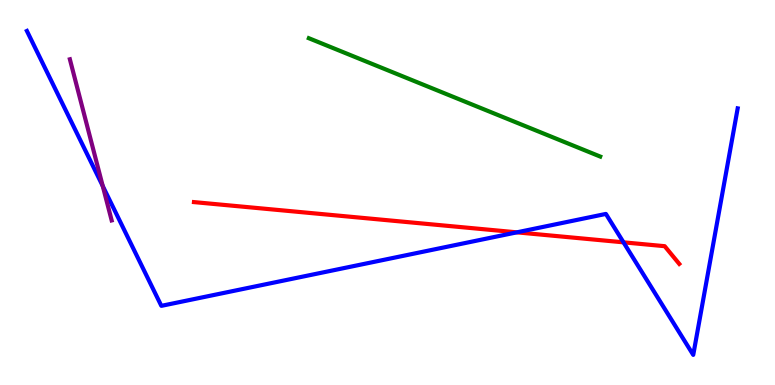[{'lines': ['blue', 'red'], 'intersections': [{'x': 6.67, 'y': 3.97}, {'x': 8.05, 'y': 3.71}]}, {'lines': ['green', 'red'], 'intersections': []}, {'lines': ['purple', 'red'], 'intersections': []}, {'lines': ['blue', 'green'], 'intersections': []}, {'lines': ['blue', 'purple'], 'intersections': [{'x': 1.33, 'y': 5.17}]}, {'lines': ['green', 'purple'], 'intersections': []}]